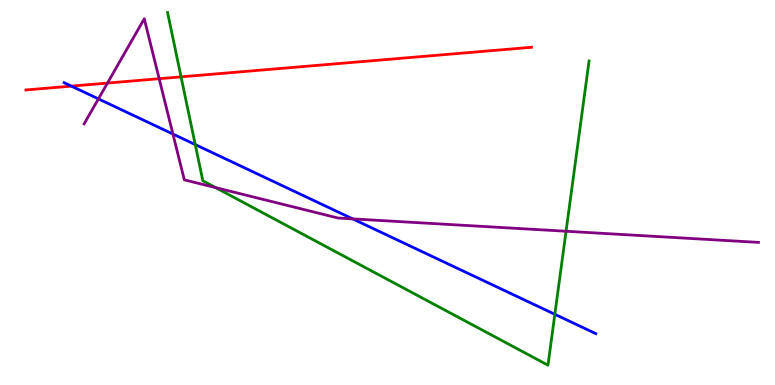[{'lines': ['blue', 'red'], 'intersections': [{'x': 0.921, 'y': 7.76}]}, {'lines': ['green', 'red'], 'intersections': [{'x': 2.34, 'y': 8.0}]}, {'lines': ['purple', 'red'], 'intersections': [{'x': 1.39, 'y': 7.84}, {'x': 2.05, 'y': 7.96}]}, {'lines': ['blue', 'green'], 'intersections': [{'x': 2.52, 'y': 6.24}, {'x': 7.16, 'y': 1.84}]}, {'lines': ['blue', 'purple'], 'intersections': [{'x': 1.27, 'y': 7.43}, {'x': 2.23, 'y': 6.52}, {'x': 4.55, 'y': 4.31}]}, {'lines': ['green', 'purple'], 'intersections': [{'x': 2.78, 'y': 5.13}, {'x': 7.3, 'y': 3.99}]}]